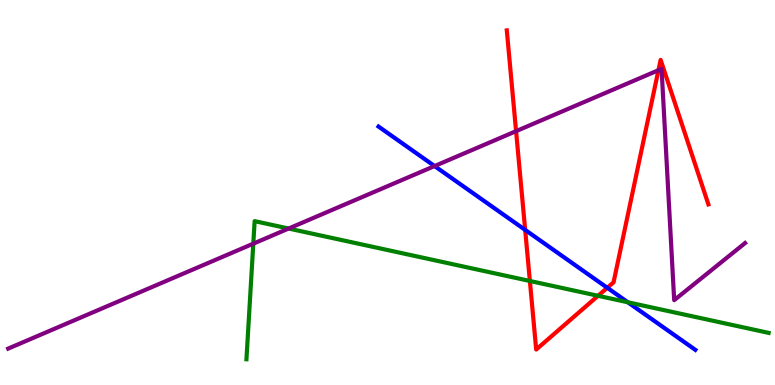[{'lines': ['blue', 'red'], 'intersections': [{'x': 6.78, 'y': 4.03}, {'x': 7.84, 'y': 2.53}]}, {'lines': ['green', 'red'], 'intersections': [{'x': 6.84, 'y': 2.7}, {'x': 7.72, 'y': 2.32}]}, {'lines': ['purple', 'red'], 'intersections': [{'x': 6.66, 'y': 6.59}, {'x': 8.5, 'y': 8.18}]}, {'lines': ['blue', 'green'], 'intersections': [{'x': 8.1, 'y': 2.15}]}, {'lines': ['blue', 'purple'], 'intersections': [{'x': 5.61, 'y': 5.69}]}, {'lines': ['green', 'purple'], 'intersections': [{'x': 3.27, 'y': 3.67}, {'x': 3.72, 'y': 4.06}]}]